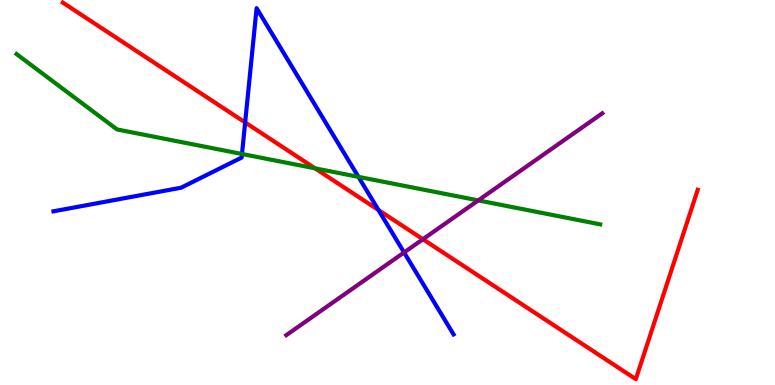[{'lines': ['blue', 'red'], 'intersections': [{'x': 3.16, 'y': 6.82}, {'x': 4.88, 'y': 4.54}]}, {'lines': ['green', 'red'], 'intersections': [{'x': 4.06, 'y': 5.63}]}, {'lines': ['purple', 'red'], 'intersections': [{'x': 5.46, 'y': 3.79}]}, {'lines': ['blue', 'green'], 'intersections': [{'x': 3.12, 'y': 6.0}, {'x': 4.63, 'y': 5.41}]}, {'lines': ['blue', 'purple'], 'intersections': [{'x': 5.21, 'y': 3.44}]}, {'lines': ['green', 'purple'], 'intersections': [{'x': 6.17, 'y': 4.79}]}]